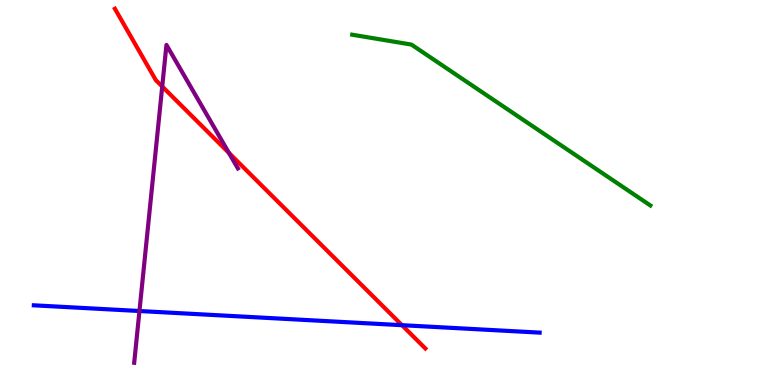[{'lines': ['blue', 'red'], 'intersections': [{'x': 5.19, 'y': 1.55}]}, {'lines': ['green', 'red'], 'intersections': []}, {'lines': ['purple', 'red'], 'intersections': [{'x': 2.09, 'y': 7.75}, {'x': 2.95, 'y': 6.03}]}, {'lines': ['blue', 'green'], 'intersections': []}, {'lines': ['blue', 'purple'], 'intersections': [{'x': 1.8, 'y': 1.92}]}, {'lines': ['green', 'purple'], 'intersections': []}]